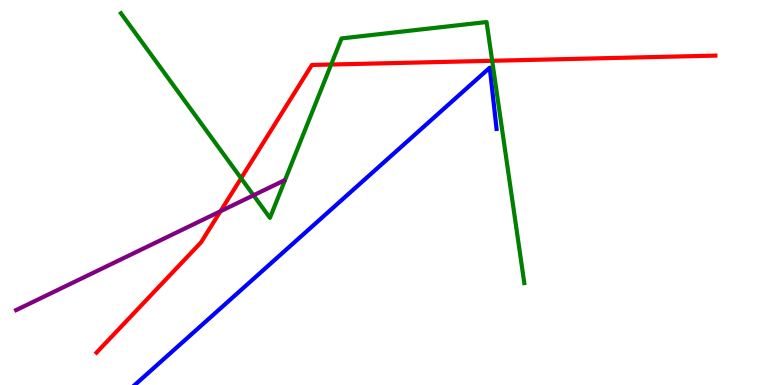[{'lines': ['blue', 'red'], 'intersections': []}, {'lines': ['green', 'red'], 'intersections': [{'x': 3.11, 'y': 5.37}, {'x': 4.27, 'y': 8.32}, {'x': 6.35, 'y': 8.42}]}, {'lines': ['purple', 'red'], 'intersections': [{'x': 2.84, 'y': 4.51}]}, {'lines': ['blue', 'green'], 'intersections': []}, {'lines': ['blue', 'purple'], 'intersections': []}, {'lines': ['green', 'purple'], 'intersections': [{'x': 3.27, 'y': 4.93}]}]